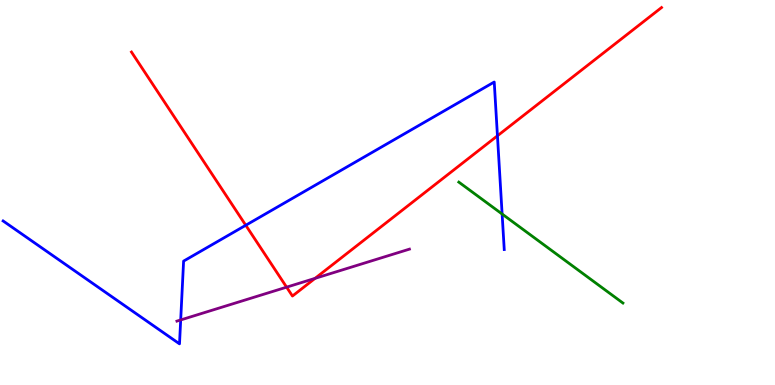[{'lines': ['blue', 'red'], 'intersections': [{'x': 3.17, 'y': 4.15}, {'x': 6.42, 'y': 6.47}]}, {'lines': ['green', 'red'], 'intersections': []}, {'lines': ['purple', 'red'], 'intersections': [{'x': 3.7, 'y': 2.54}, {'x': 4.07, 'y': 2.77}]}, {'lines': ['blue', 'green'], 'intersections': [{'x': 6.48, 'y': 4.44}]}, {'lines': ['blue', 'purple'], 'intersections': [{'x': 2.33, 'y': 1.69}]}, {'lines': ['green', 'purple'], 'intersections': []}]